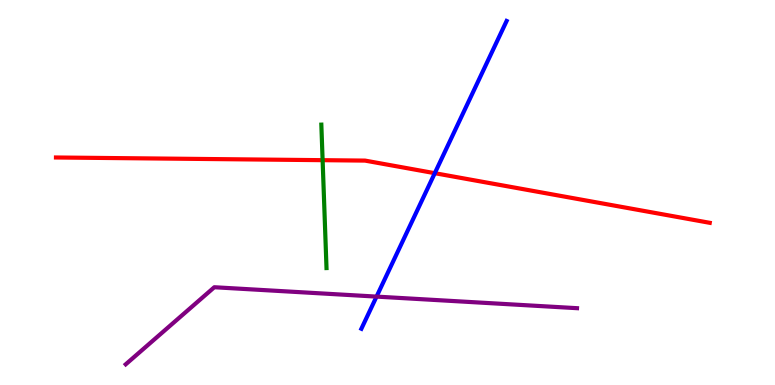[{'lines': ['blue', 'red'], 'intersections': [{'x': 5.61, 'y': 5.5}]}, {'lines': ['green', 'red'], 'intersections': [{'x': 4.16, 'y': 5.84}]}, {'lines': ['purple', 'red'], 'intersections': []}, {'lines': ['blue', 'green'], 'intersections': []}, {'lines': ['blue', 'purple'], 'intersections': [{'x': 4.86, 'y': 2.3}]}, {'lines': ['green', 'purple'], 'intersections': []}]